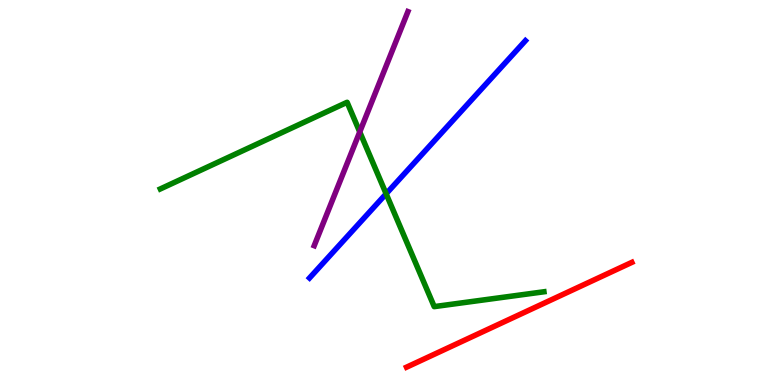[{'lines': ['blue', 'red'], 'intersections': []}, {'lines': ['green', 'red'], 'intersections': []}, {'lines': ['purple', 'red'], 'intersections': []}, {'lines': ['blue', 'green'], 'intersections': [{'x': 4.98, 'y': 4.97}]}, {'lines': ['blue', 'purple'], 'intersections': []}, {'lines': ['green', 'purple'], 'intersections': [{'x': 4.64, 'y': 6.57}]}]